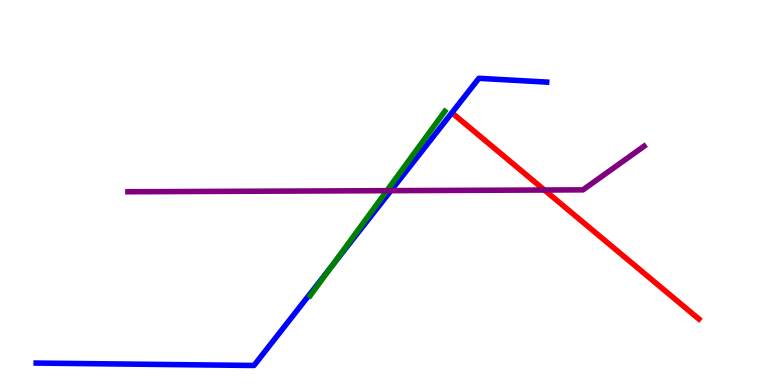[{'lines': ['blue', 'red'], 'intersections': []}, {'lines': ['green', 'red'], 'intersections': []}, {'lines': ['purple', 'red'], 'intersections': [{'x': 7.02, 'y': 5.06}]}, {'lines': ['blue', 'green'], 'intersections': [{'x': 4.27, 'y': 3.07}]}, {'lines': ['blue', 'purple'], 'intersections': [{'x': 5.04, 'y': 5.05}]}, {'lines': ['green', 'purple'], 'intersections': [{'x': 4.99, 'y': 5.05}]}]